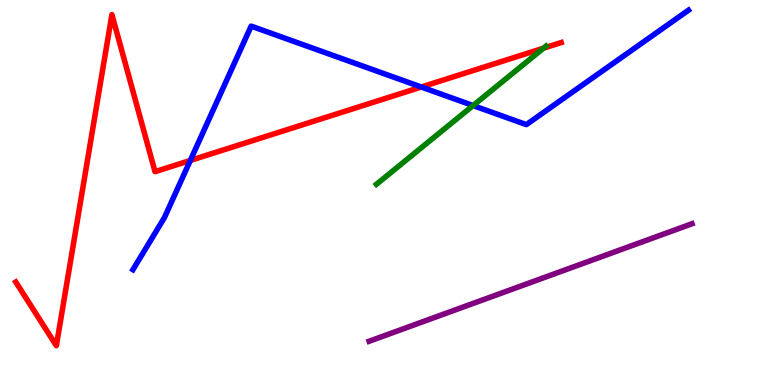[{'lines': ['blue', 'red'], 'intersections': [{'x': 2.46, 'y': 5.83}, {'x': 5.44, 'y': 7.74}]}, {'lines': ['green', 'red'], 'intersections': [{'x': 7.01, 'y': 8.75}]}, {'lines': ['purple', 'red'], 'intersections': []}, {'lines': ['blue', 'green'], 'intersections': [{'x': 6.1, 'y': 7.26}]}, {'lines': ['blue', 'purple'], 'intersections': []}, {'lines': ['green', 'purple'], 'intersections': []}]